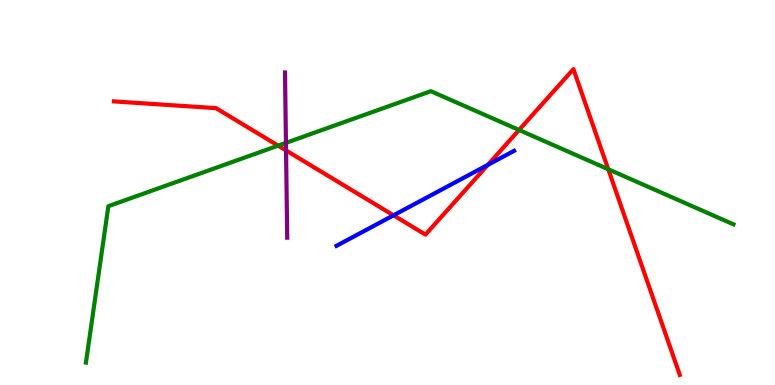[{'lines': ['blue', 'red'], 'intersections': [{'x': 5.08, 'y': 4.41}, {'x': 6.29, 'y': 5.72}]}, {'lines': ['green', 'red'], 'intersections': [{'x': 3.59, 'y': 6.22}, {'x': 6.7, 'y': 6.62}, {'x': 7.85, 'y': 5.6}]}, {'lines': ['purple', 'red'], 'intersections': [{'x': 3.69, 'y': 6.09}]}, {'lines': ['blue', 'green'], 'intersections': []}, {'lines': ['blue', 'purple'], 'intersections': []}, {'lines': ['green', 'purple'], 'intersections': [{'x': 3.69, 'y': 6.29}]}]